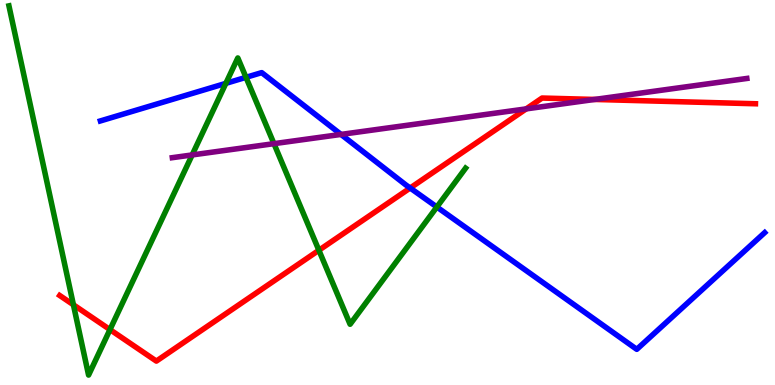[{'lines': ['blue', 'red'], 'intersections': [{'x': 5.29, 'y': 5.12}]}, {'lines': ['green', 'red'], 'intersections': [{'x': 0.947, 'y': 2.08}, {'x': 1.42, 'y': 1.44}, {'x': 4.11, 'y': 3.5}]}, {'lines': ['purple', 'red'], 'intersections': [{'x': 6.79, 'y': 7.17}, {'x': 7.67, 'y': 7.42}]}, {'lines': ['blue', 'green'], 'intersections': [{'x': 2.91, 'y': 7.83}, {'x': 3.17, 'y': 7.99}, {'x': 5.64, 'y': 4.62}]}, {'lines': ['blue', 'purple'], 'intersections': [{'x': 4.4, 'y': 6.51}]}, {'lines': ['green', 'purple'], 'intersections': [{'x': 2.48, 'y': 5.98}, {'x': 3.53, 'y': 6.27}]}]